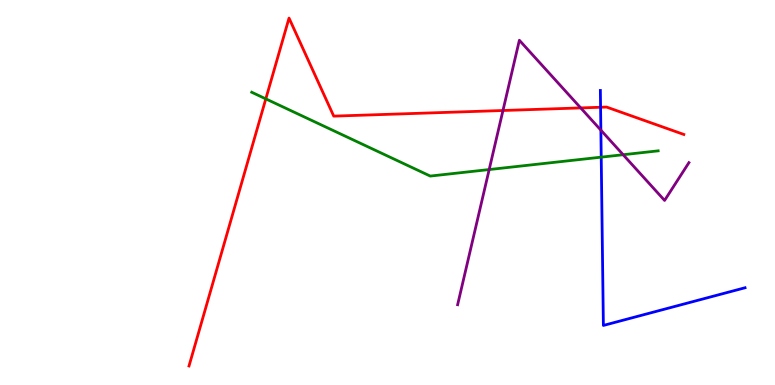[{'lines': ['blue', 'red'], 'intersections': [{'x': 7.75, 'y': 7.21}]}, {'lines': ['green', 'red'], 'intersections': [{'x': 3.43, 'y': 7.43}]}, {'lines': ['purple', 'red'], 'intersections': [{'x': 6.49, 'y': 7.13}, {'x': 7.49, 'y': 7.2}]}, {'lines': ['blue', 'green'], 'intersections': [{'x': 7.76, 'y': 5.92}]}, {'lines': ['blue', 'purple'], 'intersections': [{'x': 7.75, 'y': 6.62}]}, {'lines': ['green', 'purple'], 'intersections': [{'x': 6.31, 'y': 5.6}, {'x': 8.04, 'y': 5.98}]}]